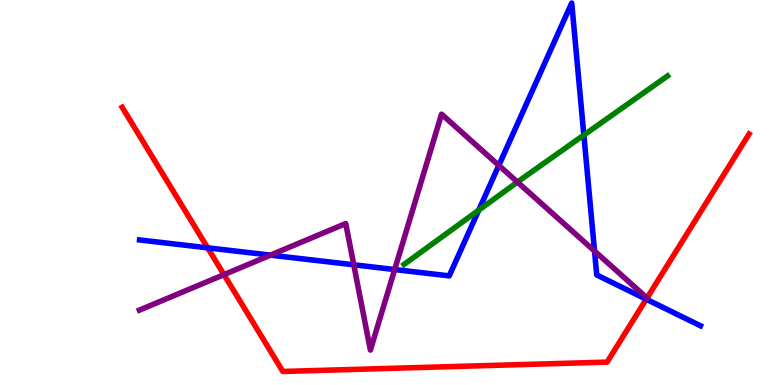[{'lines': ['blue', 'red'], 'intersections': [{'x': 2.68, 'y': 3.56}, {'x': 8.34, 'y': 2.23}]}, {'lines': ['green', 'red'], 'intersections': []}, {'lines': ['purple', 'red'], 'intersections': [{'x': 2.89, 'y': 2.87}]}, {'lines': ['blue', 'green'], 'intersections': [{'x': 6.18, 'y': 4.54}, {'x': 7.53, 'y': 6.49}]}, {'lines': ['blue', 'purple'], 'intersections': [{'x': 3.49, 'y': 3.37}, {'x': 4.56, 'y': 3.12}, {'x': 5.09, 'y': 3.0}, {'x': 6.44, 'y': 5.7}, {'x': 7.67, 'y': 3.48}]}, {'lines': ['green', 'purple'], 'intersections': [{'x': 6.68, 'y': 5.27}]}]